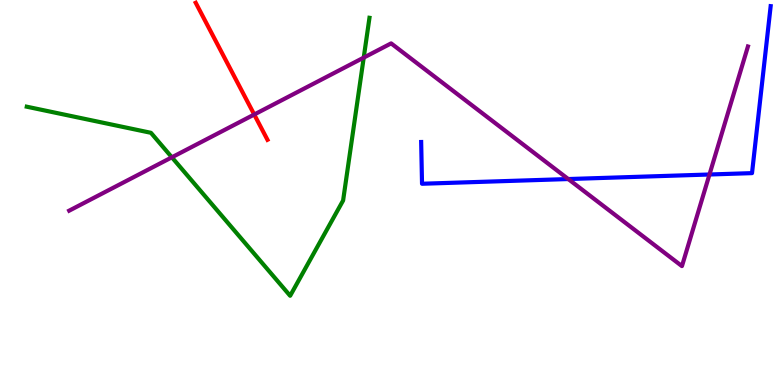[{'lines': ['blue', 'red'], 'intersections': []}, {'lines': ['green', 'red'], 'intersections': []}, {'lines': ['purple', 'red'], 'intersections': [{'x': 3.28, 'y': 7.03}]}, {'lines': ['blue', 'green'], 'intersections': []}, {'lines': ['blue', 'purple'], 'intersections': [{'x': 7.33, 'y': 5.35}, {'x': 9.15, 'y': 5.47}]}, {'lines': ['green', 'purple'], 'intersections': [{'x': 2.22, 'y': 5.91}, {'x': 4.69, 'y': 8.5}]}]